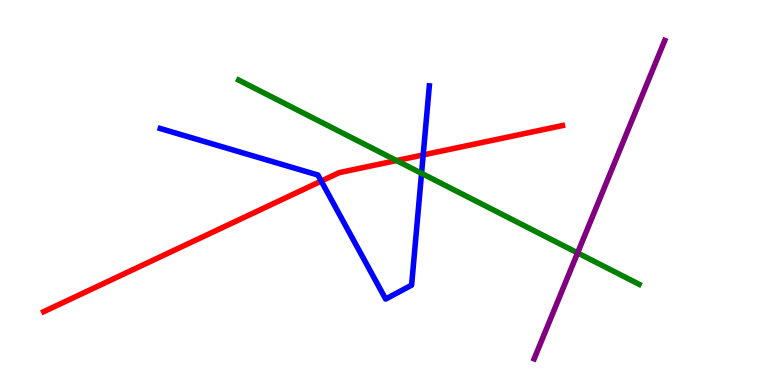[{'lines': ['blue', 'red'], 'intersections': [{'x': 4.15, 'y': 5.3}, {'x': 5.46, 'y': 5.98}]}, {'lines': ['green', 'red'], 'intersections': [{'x': 5.12, 'y': 5.83}]}, {'lines': ['purple', 'red'], 'intersections': []}, {'lines': ['blue', 'green'], 'intersections': [{'x': 5.44, 'y': 5.5}]}, {'lines': ['blue', 'purple'], 'intersections': []}, {'lines': ['green', 'purple'], 'intersections': [{'x': 7.45, 'y': 3.43}]}]